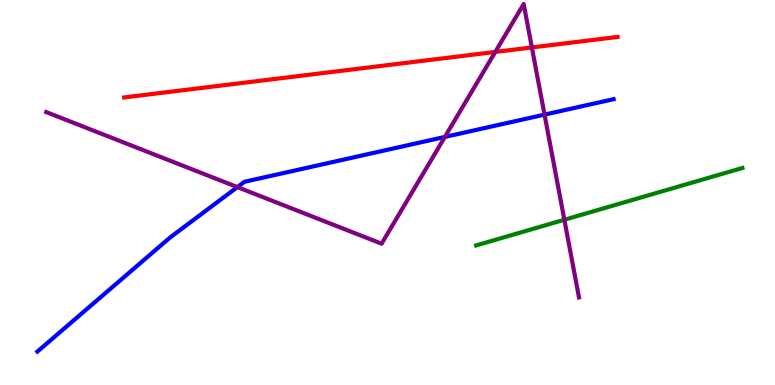[{'lines': ['blue', 'red'], 'intersections': []}, {'lines': ['green', 'red'], 'intersections': []}, {'lines': ['purple', 'red'], 'intersections': [{'x': 6.39, 'y': 8.65}, {'x': 6.86, 'y': 8.77}]}, {'lines': ['blue', 'green'], 'intersections': []}, {'lines': ['blue', 'purple'], 'intersections': [{'x': 3.06, 'y': 5.14}, {'x': 5.74, 'y': 6.44}, {'x': 7.03, 'y': 7.02}]}, {'lines': ['green', 'purple'], 'intersections': [{'x': 7.28, 'y': 4.29}]}]